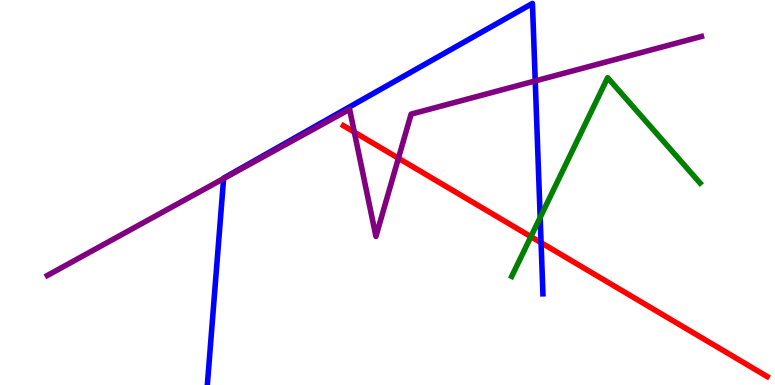[{'lines': ['blue', 'red'], 'intersections': [{'x': 6.98, 'y': 3.7}]}, {'lines': ['green', 'red'], 'intersections': [{'x': 6.85, 'y': 3.85}]}, {'lines': ['purple', 'red'], 'intersections': [{'x': 4.57, 'y': 6.57}, {'x': 5.14, 'y': 5.89}]}, {'lines': ['blue', 'green'], 'intersections': [{'x': 6.97, 'y': 4.35}]}, {'lines': ['blue', 'purple'], 'intersections': [{'x': 2.89, 'y': 5.36}, {'x': 6.91, 'y': 7.9}]}, {'lines': ['green', 'purple'], 'intersections': []}]